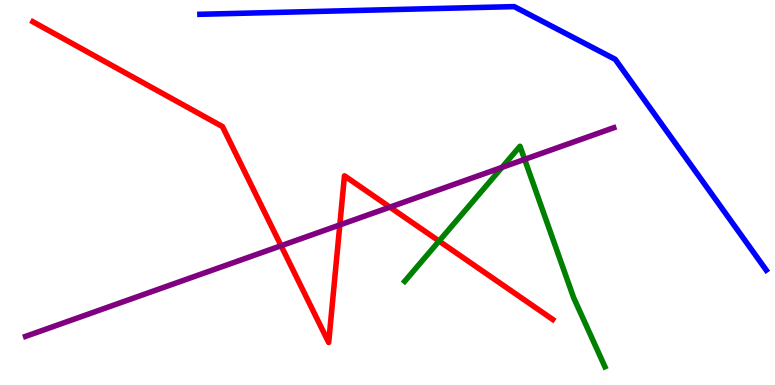[{'lines': ['blue', 'red'], 'intersections': []}, {'lines': ['green', 'red'], 'intersections': [{'x': 5.67, 'y': 3.74}]}, {'lines': ['purple', 'red'], 'intersections': [{'x': 3.63, 'y': 3.62}, {'x': 4.38, 'y': 4.16}, {'x': 5.03, 'y': 4.62}]}, {'lines': ['blue', 'green'], 'intersections': []}, {'lines': ['blue', 'purple'], 'intersections': []}, {'lines': ['green', 'purple'], 'intersections': [{'x': 6.48, 'y': 5.65}, {'x': 6.77, 'y': 5.86}]}]